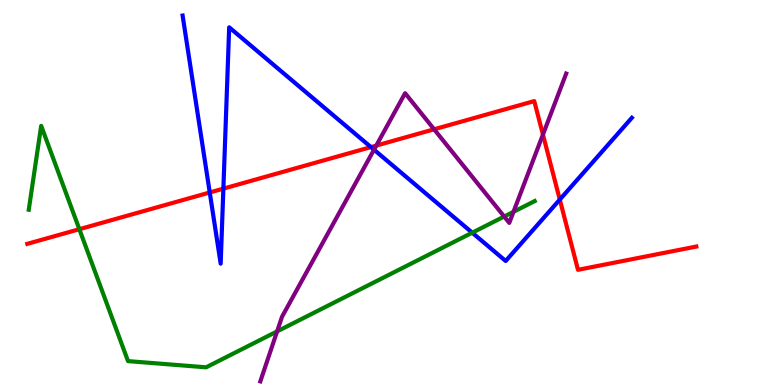[{'lines': ['blue', 'red'], 'intersections': [{'x': 2.71, 'y': 5.0}, {'x': 2.88, 'y': 5.1}, {'x': 4.79, 'y': 6.18}, {'x': 7.22, 'y': 4.82}]}, {'lines': ['green', 'red'], 'intersections': [{'x': 1.02, 'y': 4.05}]}, {'lines': ['purple', 'red'], 'intersections': [{'x': 4.86, 'y': 6.22}, {'x': 5.6, 'y': 6.64}, {'x': 7.01, 'y': 6.5}]}, {'lines': ['blue', 'green'], 'intersections': [{'x': 6.09, 'y': 3.96}]}, {'lines': ['blue', 'purple'], 'intersections': [{'x': 4.83, 'y': 6.11}]}, {'lines': ['green', 'purple'], 'intersections': [{'x': 3.58, 'y': 1.39}, {'x': 6.51, 'y': 4.38}, {'x': 6.63, 'y': 4.5}]}]